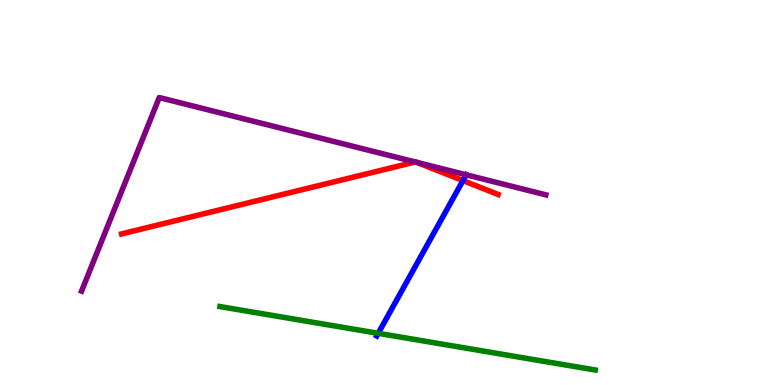[{'lines': ['blue', 'red'], 'intersections': [{'x': 5.97, 'y': 5.31}]}, {'lines': ['green', 'red'], 'intersections': []}, {'lines': ['purple', 'red'], 'intersections': [{'x': 5.36, 'y': 5.79}, {'x': 5.38, 'y': 5.78}]}, {'lines': ['blue', 'green'], 'intersections': [{'x': 4.88, 'y': 1.34}]}, {'lines': ['blue', 'purple'], 'intersections': [{'x': 6.01, 'y': 5.46}]}, {'lines': ['green', 'purple'], 'intersections': []}]